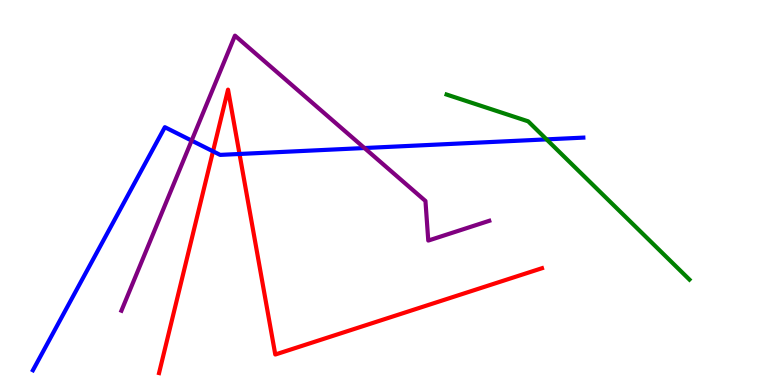[{'lines': ['blue', 'red'], 'intersections': [{'x': 2.75, 'y': 6.07}, {'x': 3.09, 'y': 6.0}]}, {'lines': ['green', 'red'], 'intersections': []}, {'lines': ['purple', 'red'], 'intersections': []}, {'lines': ['blue', 'green'], 'intersections': [{'x': 7.05, 'y': 6.38}]}, {'lines': ['blue', 'purple'], 'intersections': [{'x': 2.47, 'y': 6.35}, {'x': 4.7, 'y': 6.16}]}, {'lines': ['green', 'purple'], 'intersections': []}]